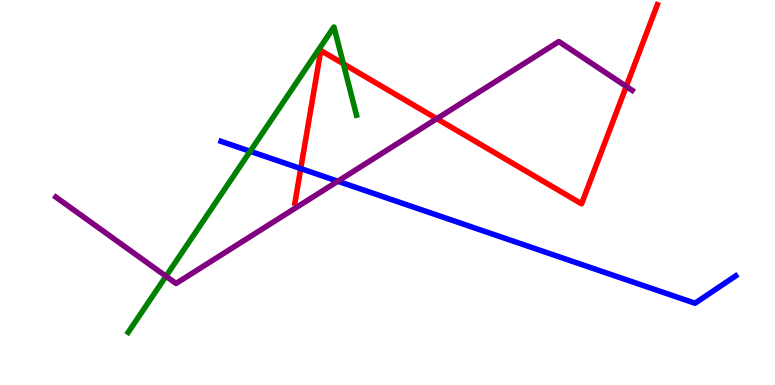[{'lines': ['blue', 'red'], 'intersections': [{'x': 3.88, 'y': 5.62}]}, {'lines': ['green', 'red'], 'intersections': [{'x': 4.43, 'y': 8.34}]}, {'lines': ['purple', 'red'], 'intersections': [{'x': 5.64, 'y': 6.92}, {'x': 8.08, 'y': 7.76}]}, {'lines': ['blue', 'green'], 'intersections': [{'x': 3.23, 'y': 6.07}]}, {'lines': ['blue', 'purple'], 'intersections': [{'x': 4.36, 'y': 5.29}]}, {'lines': ['green', 'purple'], 'intersections': [{'x': 2.14, 'y': 2.83}]}]